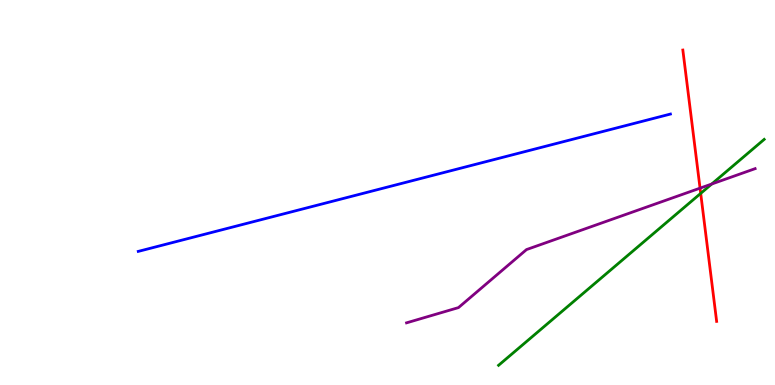[{'lines': ['blue', 'red'], 'intersections': []}, {'lines': ['green', 'red'], 'intersections': [{'x': 9.04, 'y': 4.98}]}, {'lines': ['purple', 'red'], 'intersections': [{'x': 9.03, 'y': 5.11}]}, {'lines': ['blue', 'green'], 'intersections': []}, {'lines': ['blue', 'purple'], 'intersections': []}, {'lines': ['green', 'purple'], 'intersections': [{'x': 9.18, 'y': 5.22}]}]